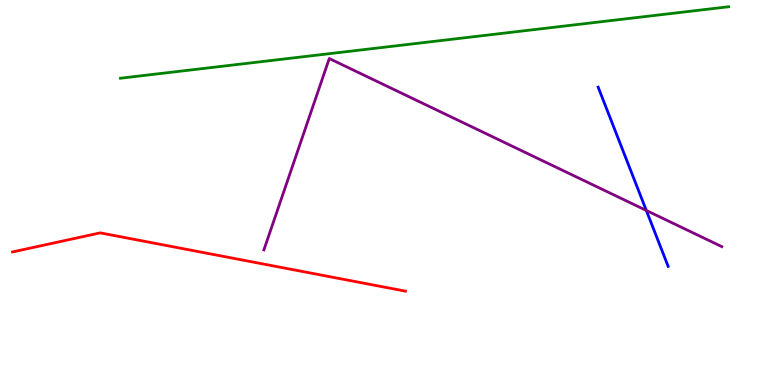[{'lines': ['blue', 'red'], 'intersections': []}, {'lines': ['green', 'red'], 'intersections': []}, {'lines': ['purple', 'red'], 'intersections': []}, {'lines': ['blue', 'green'], 'intersections': []}, {'lines': ['blue', 'purple'], 'intersections': [{'x': 8.34, 'y': 4.53}]}, {'lines': ['green', 'purple'], 'intersections': []}]